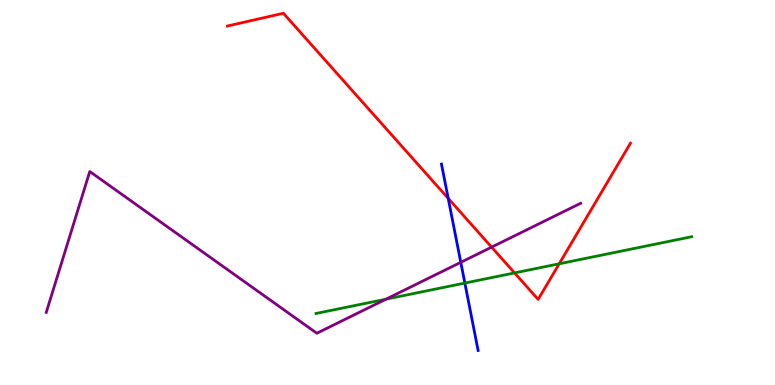[{'lines': ['blue', 'red'], 'intersections': [{'x': 5.78, 'y': 4.85}]}, {'lines': ['green', 'red'], 'intersections': [{'x': 6.64, 'y': 2.91}, {'x': 7.22, 'y': 3.15}]}, {'lines': ['purple', 'red'], 'intersections': [{'x': 6.34, 'y': 3.58}]}, {'lines': ['blue', 'green'], 'intersections': [{'x': 6.0, 'y': 2.65}]}, {'lines': ['blue', 'purple'], 'intersections': [{'x': 5.95, 'y': 3.19}]}, {'lines': ['green', 'purple'], 'intersections': [{'x': 4.98, 'y': 2.23}]}]